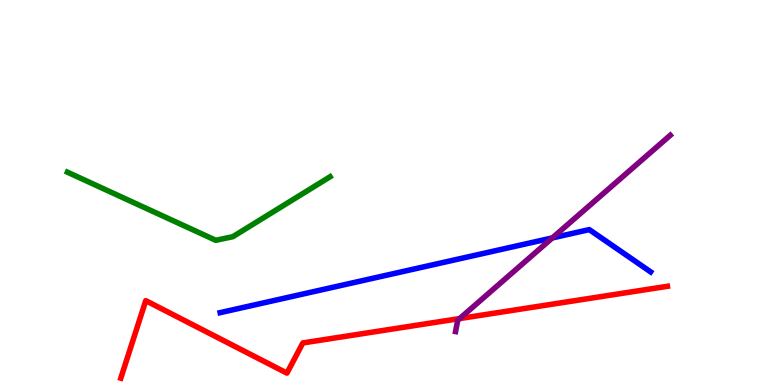[{'lines': ['blue', 'red'], 'intersections': []}, {'lines': ['green', 'red'], 'intersections': []}, {'lines': ['purple', 'red'], 'intersections': [{'x': 5.93, 'y': 1.73}]}, {'lines': ['blue', 'green'], 'intersections': []}, {'lines': ['blue', 'purple'], 'intersections': [{'x': 7.13, 'y': 3.82}]}, {'lines': ['green', 'purple'], 'intersections': []}]